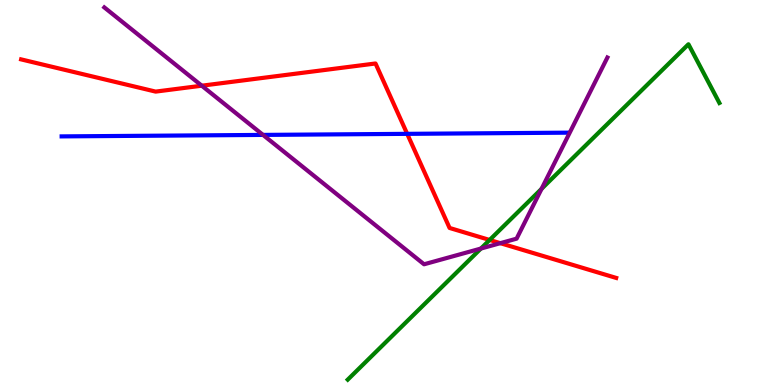[{'lines': ['blue', 'red'], 'intersections': [{'x': 5.25, 'y': 6.52}]}, {'lines': ['green', 'red'], 'intersections': [{'x': 6.32, 'y': 3.77}]}, {'lines': ['purple', 'red'], 'intersections': [{'x': 2.6, 'y': 7.77}, {'x': 6.46, 'y': 3.68}]}, {'lines': ['blue', 'green'], 'intersections': []}, {'lines': ['blue', 'purple'], 'intersections': [{'x': 3.39, 'y': 6.5}]}, {'lines': ['green', 'purple'], 'intersections': [{'x': 6.21, 'y': 3.54}, {'x': 6.99, 'y': 5.09}]}]